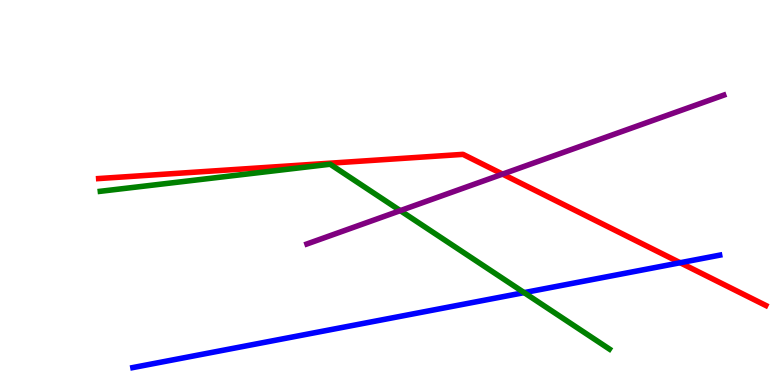[{'lines': ['blue', 'red'], 'intersections': [{'x': 8.78, 'y': 3.18}]}, {'lines': ['green', 'red'], 'intersections': []}, {'lines': ['purple', 'red'], 'intersections': [{'x': 6.48, 'y': 5.48}]}, {'lines': ['blue', 'green'], 'intersections': [{'x': 6.76, 'y': 2.4}]}, {'lines': ['blue', 'purple'], 'intersections': []}, {'lines': ['green', 'purple'], 'intersections': [{'x': 5.16, 'y': 4.53}]}]